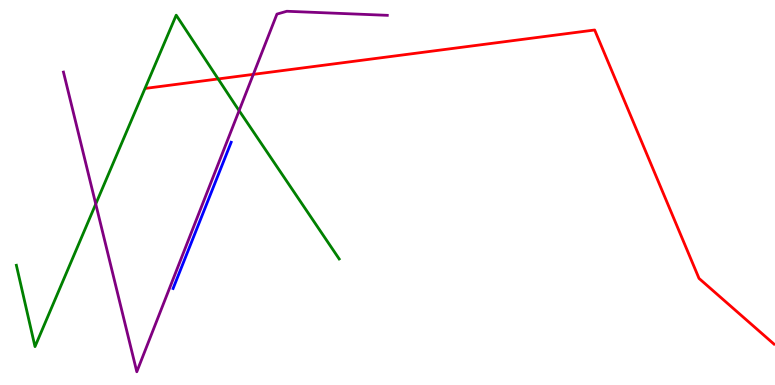[{'lines': ['blue', 'red'], 'intersections': []}, {'lines': ['green', 'red'], 'intersections': [{'x': 2.81, 'y': 7.95}]}, {'lines': ['purple', 'red'], 'intersections': [{'x': 3.27, 'y': 8.07}]}, {'lines': ['blue', 'green'], 'intersections': []}, {'lines': ['blue', 'purple'], 'intersections': []}, {'lines': ['green', 'purple'], 'intersections': [{'x': 1.24, 'y': 4.7}, {'x': 3.09, 'y': 7.13}]}]